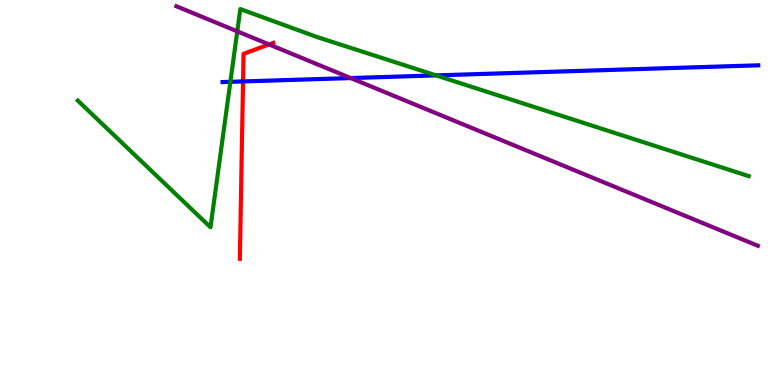[{'lines': ['blue', 'red'], 'intersections': [{'x': 3.14, 'y': 7.88}]}, {'lines': ['green', 'red'], 'intersections': []}, {'lines': ['purple', 'red'], 'intersections': [{'x': 3.47, 'y': 8.85}]}, {'lines': ['blue', 'green'], 'intersections': [{'x': 2.97, 'y': 7.87}, {'x': 5.63, 'y': 8.04}]}, {'lines': ['blue', 'purple'], 'intersections': [{'x': 4.53, 'y': 7.97}]}, {'lines': ['green', 'purple'], 'intersections': [{'x': 3.06, 'y': 9.19}]}]